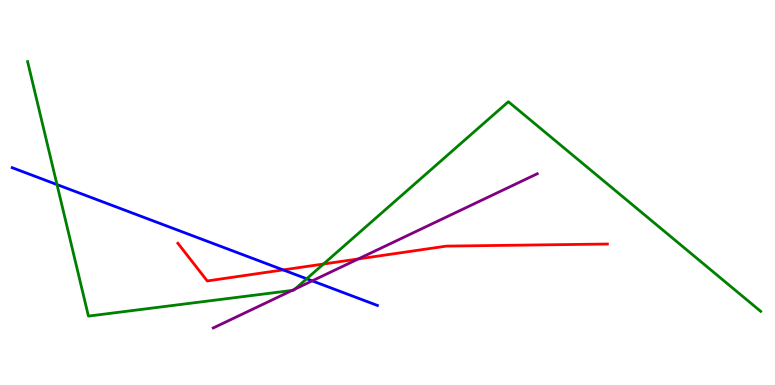[{'lines': ['blue', 'red'], 'intersections': [{'x': 3.65, 'y': 2.99}]}, {'lines': ['green', 'red'], 'intersections': [{'x': 4.17, 'y': 3.14}]}, {'lines': ['purple', 'red'], 'intersections': [{'x': 4.62, 'y': 3.27}]}, {'lines': ['blue', 'green'], 'intersections': [{'x': 0.735, 'y': 5.21}, {'x': 3.96, 'y': 2.76}]}, {'lines': ['blue', 'purple'], 'intersections': [{'x': 4.03, 'y': 2.71}]}, {'lines': ['green', 'purple'], 'intersections': [{'x': 3.77, 'y': 2.46}, {'x': 3.81, 'y': 2.49}]}]